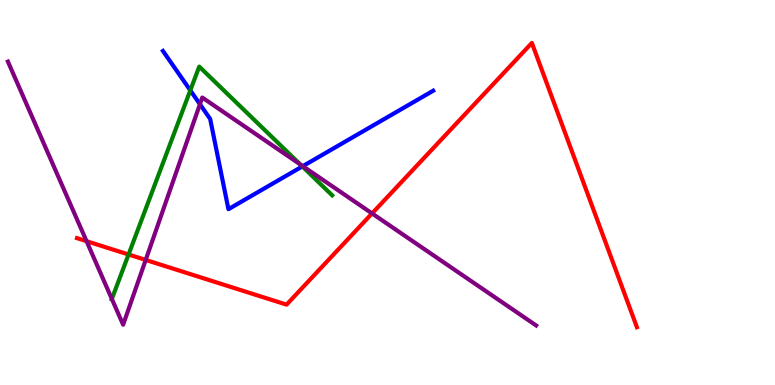[{'lines': ['blue', 'red'], 'intersections': []}, {'lines': ['green', 'red'], 'intersections': [{'x': 1.66, 'y': 3.39}]}, {'lines': ['purple', 'red'], 'intersections': [{'x': 1.12, 'y': 3.74}, {'x': 1.88, 'y': 3.25}, {'x': 4.8, 'y': 4.46}]}, {'lines': ['blue', 'green'], 'intersections': [{'x': 2.46, 'y': 7.65}, {'x': 3.9, 'y': 5.68}]}, {'lines': ['blue', 'purple'], 'intersections': [{'x': 2.58, 'y': 7.29}, {'x': 3.91, 'y': 5.68}]}, {'lines': ['green', 'purple'], 'intersections': [{'x': 1.44, 'y': 2.24}, {'x': 3.87, 'y': 5.73}]}]